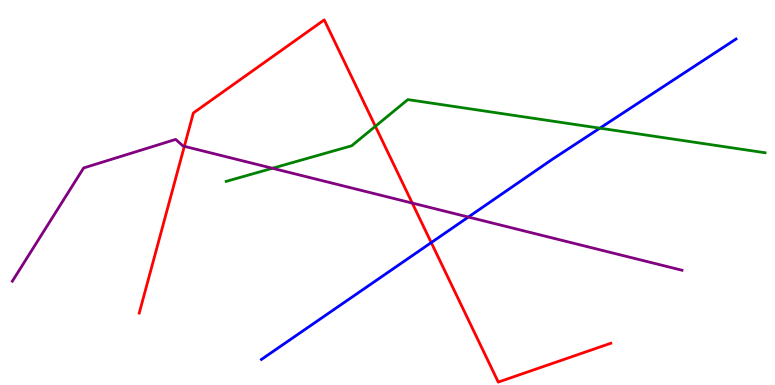[{'lines': ['blue', 'red'], 'intersections': [{'x': 5.56, 'y': 3.7}]}, {'lines': ['green', 'red'], 'intersections': [{'x': 4.84, 'y': 6.72}]}, {'lines': ['purple', 'red'], 'intersections': [{'x': 2.38, 'y': 6.2}, {'x': 5.32, 'y': 4.73}]}, {'lines': ['blue', 'green'], 'intersections': [{'x': 7.74, 'y': 6.67}]}, {'lines': ['blue', 'purple'], 'intersections': [{'x': 6.04, 'y': 4.36}]}, {'lines': ['green', 'purple'], 'intersections': [{'x': 3.52, 'y': 5.63}]}]